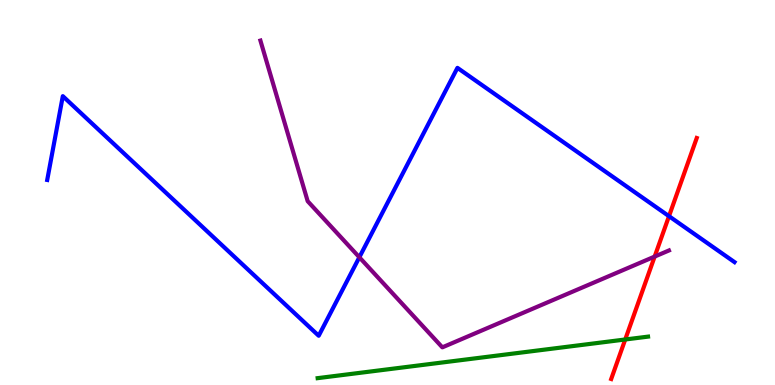[{'lines': ['blue', 'red'], 'intersections': [{'x': 8.63, 'y': 4.38}]}, {'lines': ['green', 'red'], 'intersections': [{'x': 8.07, 'y': 1.18}]}, {'lines': ['purple', 'red'], 'intersections': [{'x': 8.45, 'y': 3.34}]}, {'lines': ['blue', 'green'], 'intersections': []}, {'lines': ['blue', 'purple'], 'intersections': [{'x': 4.64, 'y': 3.32}]}, {'lines': ['green', 'purple'], 'intersections': []}]